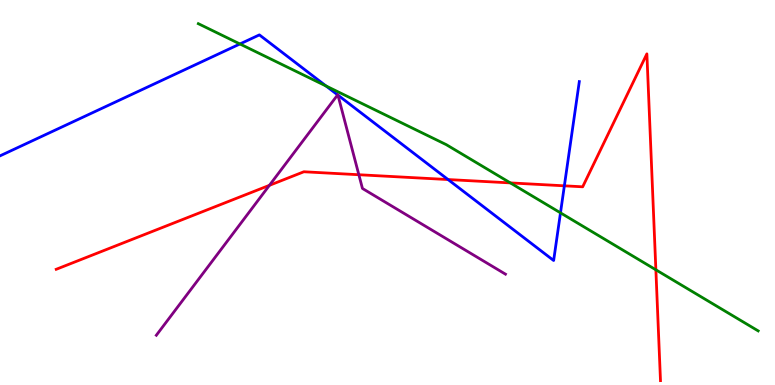[{'lines': ['blue', 'red'], 'intersections': [{'x': 5.78, 'y': 5.34}, {'x': 7.28, 'y': 5.17}]}, {'lines': ['green', 'red'], 'intersections': [{'x': 6.59, 'y': 5.25}, {'x': 8.46, 'y': 2.99}]}, {'lines': ['purple', 'red'], 'intersections': [{'x': 3.48, 'y': 5.19}, {'x': 4.63, 'y': 5.46}]}, {'lines': ['blue', 'green'], 'intersections': [{'x': 3.1, 'y': 8.86}, {'x': 4.21, 'y': 7.77}, {'x': 7.23, 'y': 4.47}]}, {'lines': ['blue', 'purple'], 'intersections': [{'x': 4.36, 'y': 7.54}, {'x': 4.36, 'y': 7.53}]}, {'lines': ['green', 'purple'], 'intersections': []}]